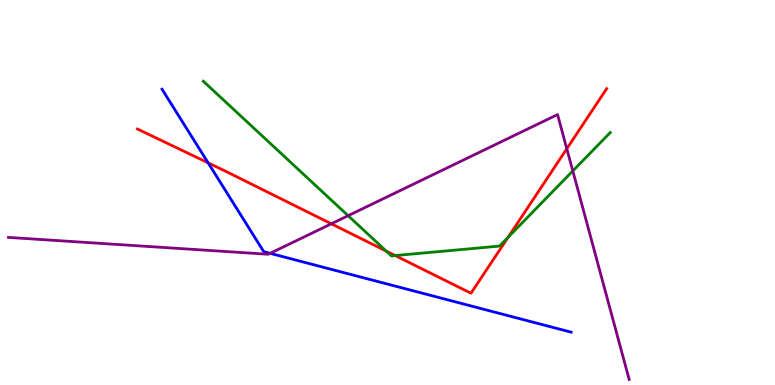[{'lines': ['blue', 'red'], 'intersections': [{'x': 2.69, 'y': 5.77}]}, {'lines': ['green', 'red'], 'intersections': [{'x': 4.98, 'y': 3.48}, {'x': 5.1, 'y': 3.36}, {'x': 6.56, 'y': 3.84}]}, {'lines': ['purple', 'red'], 'intersections': [{'x': 4.28, 'y': 4.19}, {'x': 7.31, 'y': 6.14}]}, {'lines': ['blue', 'green'], 'intersections': []}, {'lines': ['blue', 'purple'], 'intersections': [{'x': 3.49, 'y': 3.42}]}, {'lines': ['green', 'purple'], 'intersections': [{'x': 4.49, 'y': 4.4}, {'x': 7.39, 'y': 5.56}]}]